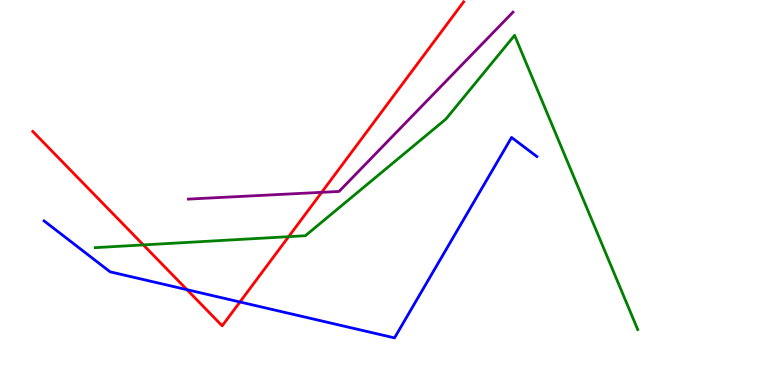[{'lines': ['blue', 'red'], 'intersections': [{'x': 2.41, 'y': 2.48}, {'x': 3.1, 'y': 2.16}]}, {'lines': ['green', 'red'], 'intersections': [{'x': 1.85, 'y': 3.64}, {'x': 3.72, 'y': 3.85}]}, {'lines': ['purple', 'red'], 'intersections': [{'x': 4.15, 'y': 5.0}]}, {'lines': ['blue', 'green'], 'intersections': []}, {'lines': ['blue', 'purple'], 'intersections': []}, {'lines': ['green', 'purple'], 'intersections': []}]